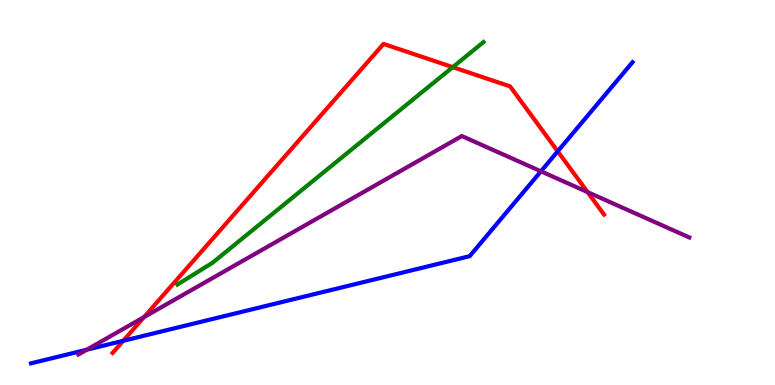[{'lines': ['blue', 'red'], 'intersections': [{'x': 1.59, 'y': 1.15}, {'x': 7.2, 'y': 6.07}]}, {'lines': ['green', 'red'], 'intersections': [{'x': 5.84, 'y': 8.26}]}, {'lines': ['purple', 'red'], 'intersections': [{'x': 1.86, 'y': 1.76}, {'x': 7.58, 'y': 5.01}]}, {'lines': ['blue', 'green'], 'intersections': []}, {'lines': ['blue', 'purple'], 'intersections': [{'x': 1.12, 'y': 0.917}, {'x': 6.98, 'y': 5.55}]}, {'lines': ['green', 'purple'], 'intersections': []}]